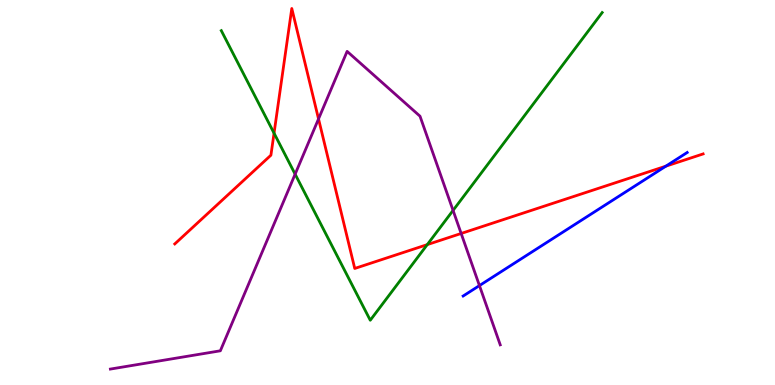[{'lines': ['blue', 'red'], 'intersections': [{'x': 8.59, 'y': 5.68}]}, {'lines': ['green', 'red'], 'intersections': [{'x': 3.54, 'y': 6.54}, {'x': 5.51, 'y': 3.65}]}, {'lines': ['purple', 'red'], 'intersections': [{'x': 4.11, 'y': 6.91}, {'x': 5.95, 'y': 3.94}]}, {'lines': ['blue', 'green'], 'intersections': []}, {'lines': ['blue', 'purple'], 'intersections': [{'x': 6.19, 'y': 2.58}]}, {'lines': ['green', 'purple'], 'intersections': [{'x': 3.81, 'y': 5.48}, {'x': 5.85, 'y': 4.53}]}]